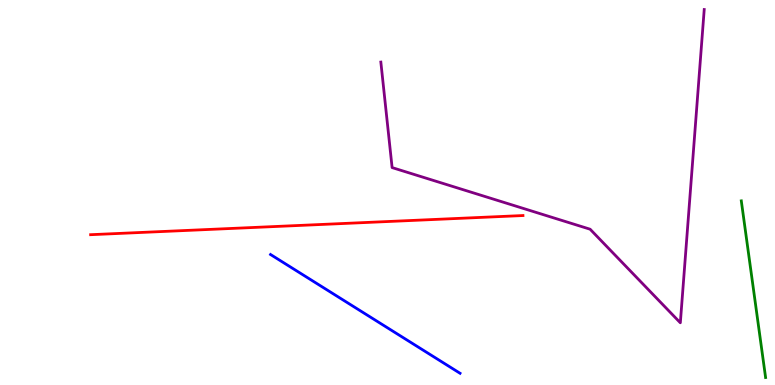[{'lines': ['blue', 'red'], 'intersections': []}, {'lines': ['green', 'red'], 'intersections': []}, {'lines': ['purple', 'red'], 'intersections': []}, {'lines': ['blue', 'green'], 'intersections': []}, {'lines': ['blue', 'purple'], 'intersections': []}, {'lines': ['green', 'purple'], 'intersections': []}]